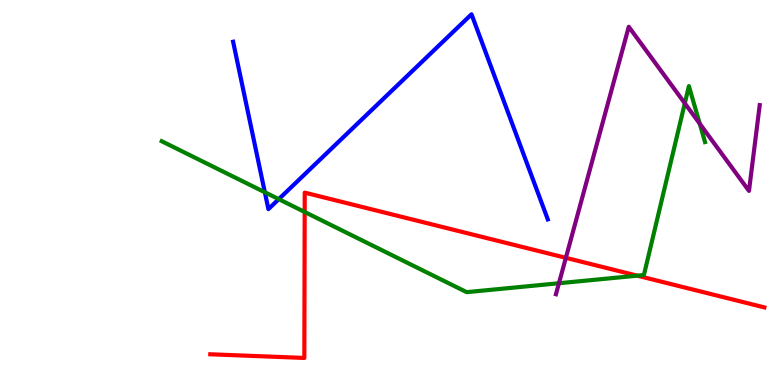[{'lines': ['blue', 'red'], 'intersections': []}, {'lines': ['green', 'red'], 'intersections': [{'x': 3.93, 'y': 4.49}, {'x': 8.22, 'y': 2.84}]}, {'lines': ['purple', 'red'], 'intersections': [{'x': 7.3, 'y': 3.3}]}, {'lines': ['blue', 'green'], 'intersections': [{'x': 3.42, 'y': 5.01}, {'x': 3.6, 'y': 4.83}]}, {'lines': ['blue', 'purple'], 'intersections': []}, {'lines': ['green', 'purple'], 'intersections': [{'x': 7.21, 'y': 2.64}, {'x': 8.84, 'y': 7.32}, {'x': 9.03, 'y': 6.79}]}]